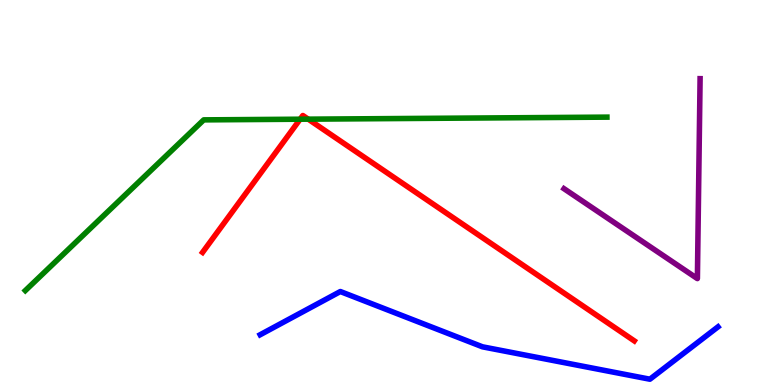[{'lines': ['blue', 'red'], 'intersections': []}, {'lines': ['green', 'red'], 'intersections': [{'x': 3.87, 'y': 6.9}, {'x': 3.98, 'y': 6.9}]}, {'lines': ['purple', 'red'], 'intersections': []}, {'lines': ['blue', 'green'], 'intersections': []}, {'lines': ['blue', 'purple'], 'intersections': []}, {'lines': ['green', 'purple'], 'intersections': []}]